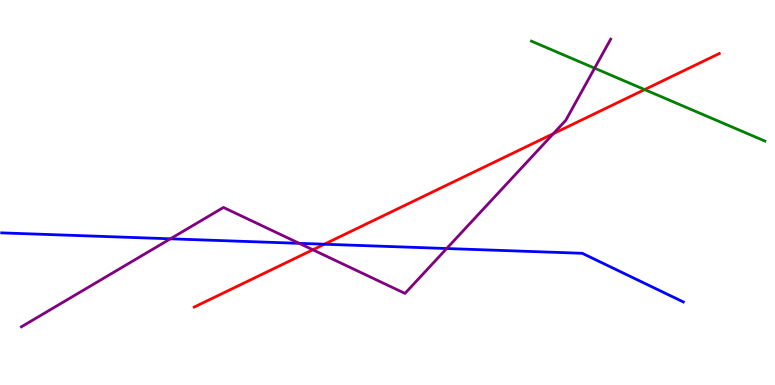[{'lines': ['blue', 'red'], 'intersections': [{'x': 4.19, 'y': 3.66}]}, {'lines': ['green', 'red'], 'intersections': [{'x': 8.32, 'y': 7.67}]}, {'lines': ['purple', 'red'], 'intersections': [{'x': 4.04, 'y': 3.51}, {'x': 7.14, 'y': 6.53}]}, {'lines': ['blue', 'green'], 'intersections': []}, {'lines': ['blue', 'purple'], 'intersections': [{'x': 2.2, 'y': 3.8}, {'x': 3.86, 'y': 3.68}, {'x': 5.76, 'y': 3.54}]}, {'lines': ['green', 'purple'], 'intersections': [{'x': 7.67, 'y': 8.23}]}]